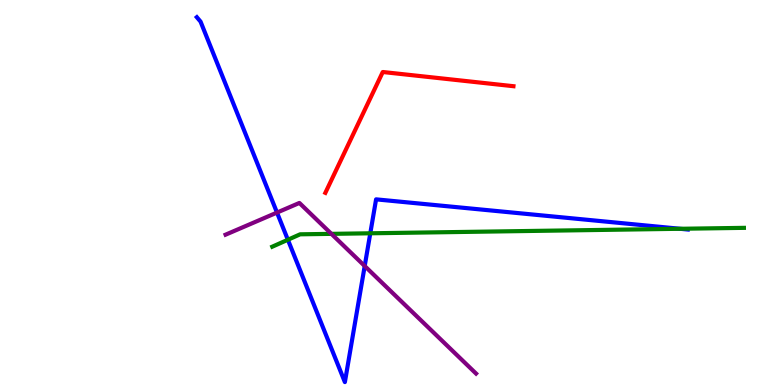[{'lines': ['blue', 'red'], 'intersections': []}, {'lines': ['green', 'red'], 'intersections': []}, {'lines': ['purple', 'red'], 'intersections': []}, {'lines': ['blue', 'green'], 'intersections': [{'x': 3.71, 'y': 3.77}, {'x': 4.78, 'y': 3.94}, {'x': 8.78, 'y': 4.06}]}, {'lines': ['blue', 'purple'], 'intersections': [{'x': 3.57, 'y': 4.48}, {'x': 4.71, 'y': 3.09}]}, {'lines': ['green', 'purple'], 'intersections': [{'x': 4.28, 'y': 3.93}]}]